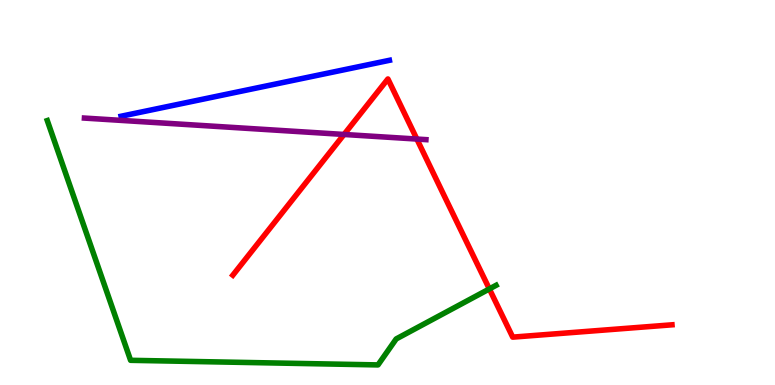[{'lines': ['blue', 'red'], 'intersections': []}, {'lines': ['green', 'red'], 'intersections': [{'x': 6.31, 'y': 2.5}]}, {'lines': ['purple', 'red'], 'intersections': [{'x': 4.44, 'y': 6.51}, {'x': 5.38, 'y': 6.39}]}, {'lines': ['blue', 'green'], 'intersections': []}, {'lines': ['blue', 'purple'], 'intersections': []}, {'lines': ['green', 'purple'], 'intersections': []}]